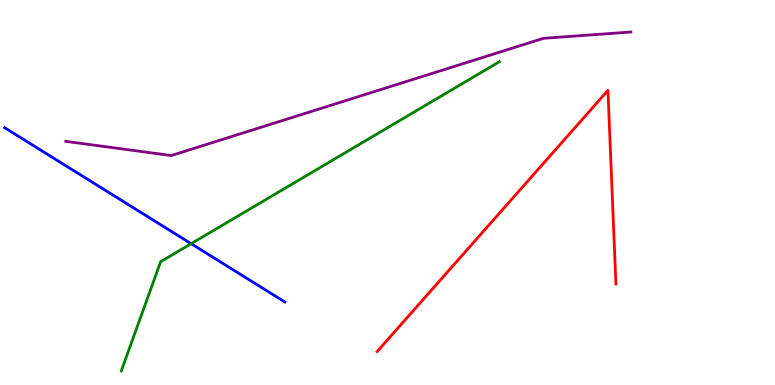[{'lines': ['blue', 'red'], 'intersections': []}, {'lines': ['green', 'red'], 'intersections': []}, {'lines': ['purple', 'red'], 'intersections': []}, {'lines': ['blue', 'green'], 'intersections': [{'x': 2.47, 'y': 3.67}]}, {'lines': ['blue', 'purple'], 'intersections': []}, {'lines': ['green', 'purple'], 'intersections': []}]